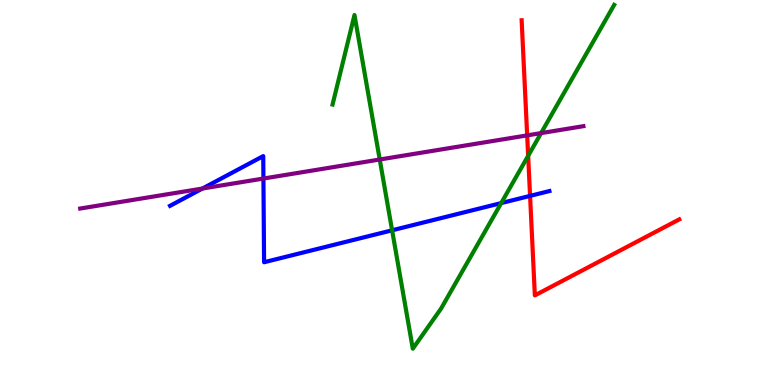[{'lines': ['blue', 'red'], 'intersections': [{'x': 6.84, 'y': 4.91}]}, {'lines': ['green', 'red'], 'intersections': [{'x': 6.81, 'y': 5.95}]}, {'lines': ['purple', 'red'], 'intersections': [{'x': 6.8, 'y': 6.48}]}, {'lines': ['blue', 'green'], 'intersections': [{'x': 5.06, 'y': 4.02}, {'x': 6.47, 'y': 4.72}]}, {'lines': ['blue', 'purple'], 'intersections': [{'x': 2.61, 'y': 5.1}, {'x': 3.4, 'y': 5.36}]}, {'lines': ['green', 'purple'], 'intersections': [{'x': 4.9, 'y': 5.86}, {'x': 6.98, 'y': 6.54}]}]